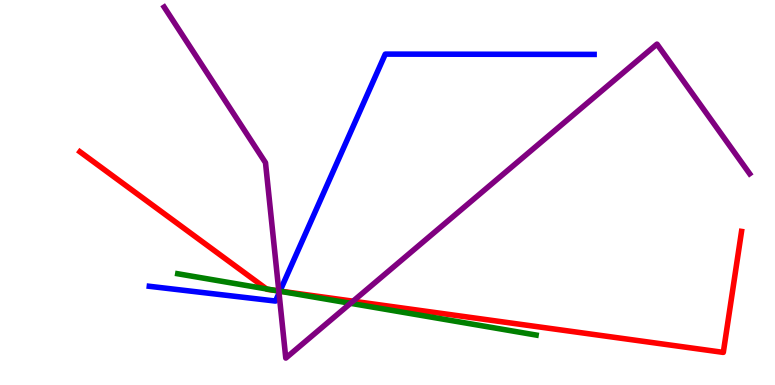[{'lines': ['blue', 'red'], 'intersections': [{'x': 3.61, 'y': 2.44}]}, {'lines': ['green', 'red'], 'intersections': [{'x': 3.44, 'y': 2.5}, {'x': 3.55, 'y': 2.46}]}, {'lines': ['purple', 'red'], 'intersections': [{'x': 3.6, 'y': 2.44}, {'x': 4.56, 'y': 2.18}]}, {'lines': ['blue', 'green'], 'intersections': [{'x': 3.61, 'y': 2.44}]}, {'lines': ['blue', 'purple'], 'intersections': [{'x': 3.6, 'y': 2.39}]}, {'lines': ['green', 'purple'], 'intersections': [{'x': 3.6, 'y': 2.44}, {'x': 4.52, 'y': 2.12}]}]